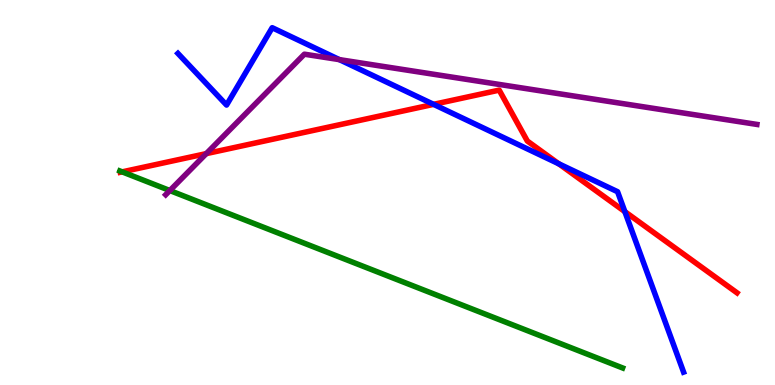[{'lines': ['blue', 'red'], 'intersections': [{'x': 5.59, 'y': 7.29}, {'x': 7.21, 'y': 5.75}, {'x': 8.06, 'y': 4.5}]}, {'lines': ['green', 'red'], 'intersections': [{'x': 1.58, 'y': 5.54}]}, {'lines': ['purple', 'red'], 'intersections': [{'x': 2.66, 'y': 6.01}]}, {'lines': ['blue', 'green'], 'intersections': []}, {'lines': ['blue', 'purple'], 'intersections': [{'x': 4.38, 'y': 8.45}]}, {'lines': ['green', 'purple'], 'intersections': [{'x': 2.19, 'y': 5.05}]}]